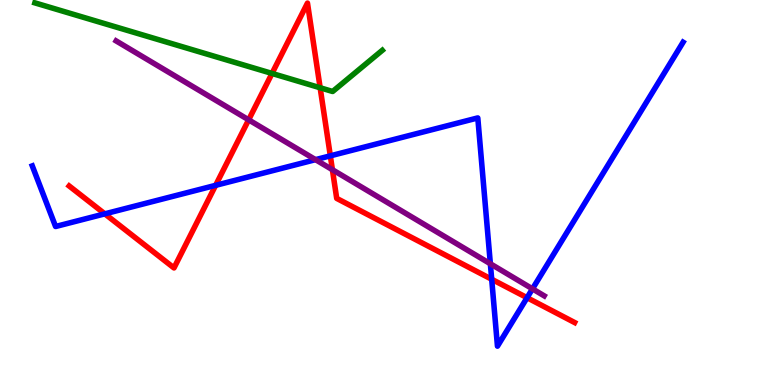[{'lines': ['blue', 'red'], 'intersections': [{'x': 1.35, 'y': 4.45}, {'x': 2.78, 'y': 5.19}, {'x': 4.26, 'y': 5.95}, {'x': 6.34, 'y': 2.75}, {'x': 6.8, 'y': 2.27}]}, {'lines': ['green', 'red'], 'intersections': [{'x': 3.51, 'y': 8.09}, {'x': 4.13, 'y': 7.72}]}, {'lines': ['purple', 'red'], 'intersections': [{'x': 3.21, 'y': 6.89}, {'x': 4.29, 'y': 5.59}]}, {'lines': ['blue', 'green'], 'intersections': []}, {'lines': ['blue', 'purple'], 'intersections': [{'x': 4.07, 'y': 5.85}, {'x': 6.33, 'y': 3.15}, {'x': 6.87, 'y': 2.5}]}, {'lines': ['green', 'purple'], 'intersections': []}]